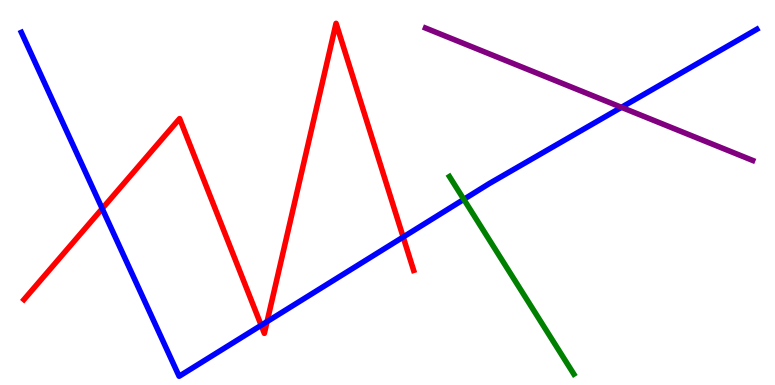[{'lines': ['blue', 'red'], 'intersections': [{'x': 1.32, 'y': 4.58}, {'x': 3.37, 'y': 1.55}, {'x': 3.45, 'y': 1.65}, {'x': 5.2, 'y': 3.84}]}, {'lines': ['green', 'red'], 'intersections': []}, {'lines': ['purple', 'red'], 'intersections': []}, {'lines': ['blue', 'green'], 'intersections': [{'x': 5.98, 'y': 4.82}]}, {'lines': ['blue', 'purple'], 'intersections': [{'x': 8.02, 'y': 7.21}]}, {'lines': ['green', 'purple'], 'intersections': []}]